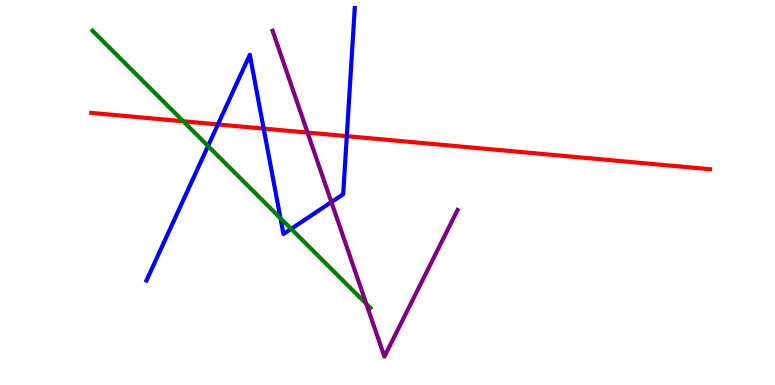[{'lines': ['blue', 'red'], 'intersections': [{'x': 2.81, 'y': 6.77}, {'x': 3.4, 'y': 6.66}, {'x': 4.47, 'y': 6.46}]}, {'lines': ['green', 'red'], 'intersections': [{'x': 2.36, 'y': 6.85}]}, {'lines': ['purple', 'red'], 'intersections': [{'x': 3.97, 'y': 6.56}]}, {'lines': ['blue', 'green'], 'intersections': [{'x': 2.68, 'y': 6.21}, {'x': 3.62, 'y': 4.33}, {'x': 3.76, 'y': 4.06}]}, {'lines': ['blue', 'purple'], 'intersections': [{'x': 4.28, 'y': 4.75}]}, {'lines': ['green', 'purple'], 'intersections': [{'x': 4.73, 'y': 2.11}]}]